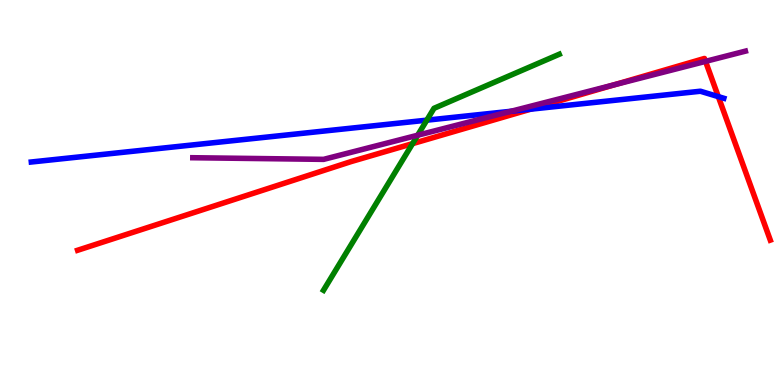[{'lines': ['blue', 'red'], 'intersections': [{'x': 6.85, 'y': 7.16}, {'x': 9.27, 'y': 7.49}]}, {'lines': ['green', 'red'], 'intersections': [{'x': 5.32, 'y': 6.27}]}, {'lines': ['purple', 'red'], 'intersections': [{'x': 7.92, 'y': 7.8}, {'x': 9.1, 'y': 8.41}]}, {'lines': ['blue', 'green'], 'intersections': [{'x': 5.51, 'y': 6.88}]}, {'lines': ['blue', 'purple'], 'intersections': [{'x': 6.6, 'y': 7.11}]}, {'lines': ['green', 'purple'], 'intersections': [{'x': 5.39, 'y': 6.49}]}]